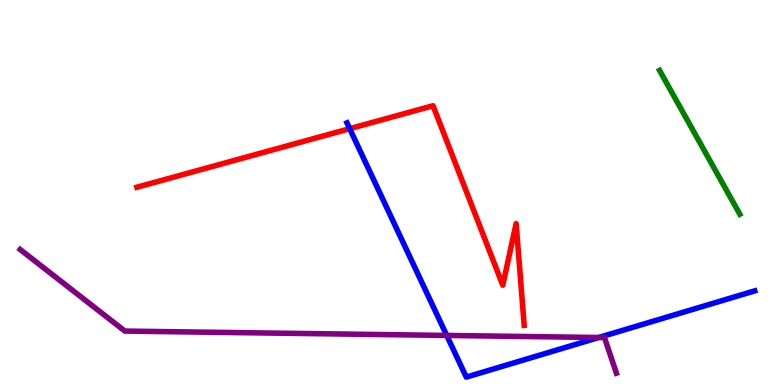[{'lines': ['blue', 'red'], 'intersections': [{'x': 4.51, 'y': 6.66}]}, {'lines': ['green', 'red'], 'intersections': []}, {'lines': ['purple', 'red'], 'intersections': []}, {'lines': ['blue', 'green'], 'intersections': []}, {'lines': ['blue', 'purple'], 'intersections': [{'x': 5.76, 'y': 1.29}, {'x': 7.73, 'y': 1.23}]}, {'lines': ['green', 'purple'], 'intersections': []}]